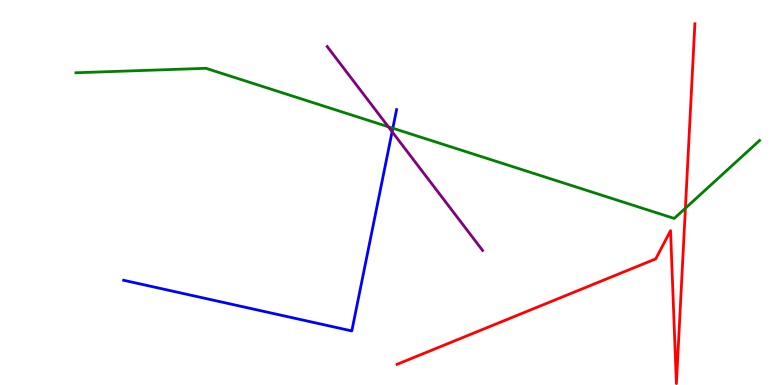[{'lines': ['blue', 'red'], 'intersections': []}, {'lines': ['green', 'red'], 'intersections': [{'x': 8.84, 'y': 4.59}]}, {'lines': ['purple', 'red'], 'intersections': []}, {'lines': ['blue', 'green'], 'intersections': [{'x': 5.07, 'y': 6.67}]}, {'lines': ['blue', 'purple'], 'intersections': [{'x': 5.06, 'y': 6.58}]}, {'lines': ['green', 'purple'], 'intersections': [{'x': 5.01, 'y': 6.71}]}]